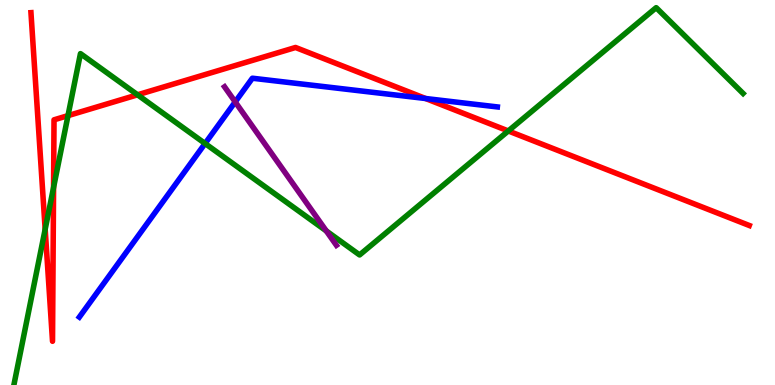[{'lines': ['blue', 'red'], 'intersections': [{'x': 5.49, 'y': 7.44}]}, {'lines': ['green', 'red'], 'intersections': [{'x': 0.583, 'y': 4.05}, {'x': 0.691, 'y': 5.13}, {'x': 0.877, 'y': 7.0}, {'x': 1.77, 'y': 7.54}, {'x': 6.56, 'y': 6.6}]}, {'lines': ['purple', 'red'], 'intersections': []}, {'lines': ['blue', 'green'], 'intersections': [{'x': 2.65, 'y': 6.27}]}, {'lines': ['blue', 'purple'], 'intersections': [{'x': 3.03, 'y': 7.35}]}, {'lines': ['green', 'purple'], 'intersections': [{'x': 4.21, 'y': 4.0}]}]